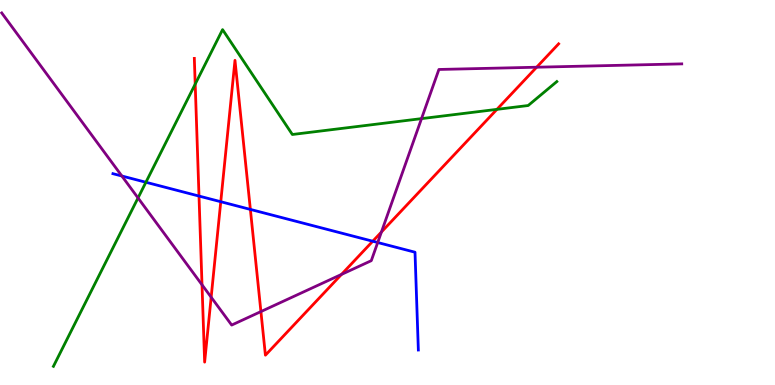[{'lines': ['blue', 'red'], 'intersections': [{'x': 2.57, 'y': 4.91}, {'x': 2.85, 'y': 4.76}, {'x': 3.23, 'y': 4.56}, {'x': 4.81, 'y': 3.73}]}, {'lines': ['green', 'red'], 'intersections': [{'x': 2.52, 'y': 7.81}, {'x': 6.41, 'y': 7.16}]}, {'lines': ['purple', 'red'], 'intersections': [{'x': 2.61, 'y': 2.6}, {'x': 2.72, 'y': 2.28}, {'x': 3.37, 'y': 1.91}, {'x': 4.41, 'y': 2.87}, {'x': 4.92, 'y': 3.97}, {'x': 6.92, 'y': 8.25}]}, {'lines': ['blue', 'green'], 'intersections': [{'x': 1.88, 'y': 5.27}]}, {'lines': ['blue', 'purple'], 'intersections': [{'x': 1.57, 'y': 5.43}, {'x': 4.87, 'y': 3.7}]}, {'lines': ['green', 'purple'], 'intersections': [{'x': 1.78, 'y': 4.86}, {'x': 5.44, 'y': 6.92}]}]